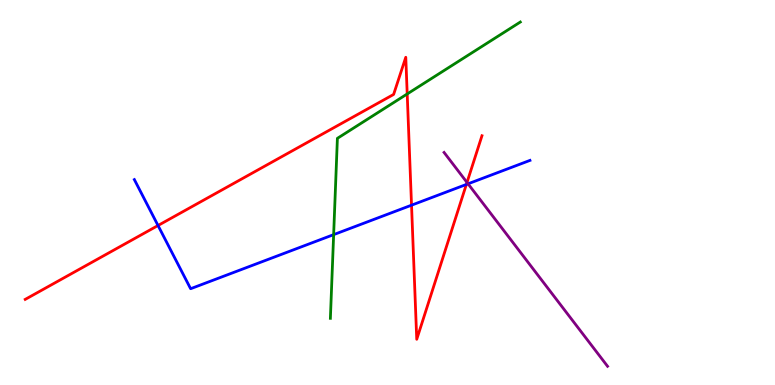[{'lines': ['blue', 'red'], 'intersections': [{'x': 2.04, 'y': 4.14}, {'x': 5.31, 'y': 4.67}, {'x': 6.02, 'y': 5.21}]}, {'lines': ['green', 'red'], 'intersections': [{'x': 5.25, 'y': 7.56}]}, {'lines': ['purple', 'red'], 'intersections': [{'x': 6.03, 'y': 5.26}]}, {'lines': ['blue', 'green'], 'intersections': [{'x': 4.31, 'y': 3.91}]}, {'lines': ['blue', 'purple'], 'intersections': [{'x': 6.04, 'y': 5.23}]}, {'lines': ['green', 'purple'], 'intersections': []}]